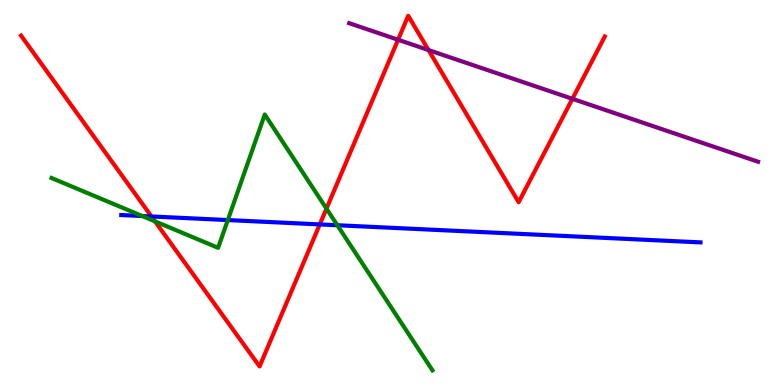[{'lines': ['blue', 'red'], 'intersections': [{'x': 1.95, 'y': 4.38}, {'x': 4.13, 'y': 4.17}]}, {'lines': ['green', 'red'], 'intersections': [{'x': 2.0, 'y': 4.25}, {'x': 4.21, 'y': 4.58}]}, {'lines': ['purple', 'red'], 'intersections': [{'x': 5.14, 'y': 8.97}, {'x': 5.53, 'y': 8.7}, {'x': 7.39, 'y': 7.43}]}, {'lines': ['blue', 'green'], 'intersections': [{'x': 1.84, 'y': 4.39}, {'x': 2.94, 'y': 4.28}, {'x': 4.35, 'y': 4.15}]}, {'lines': ['blue', 'purple'], 'intersections': []}, {'lines': ['green', 'purple'], 'intersections': []}]